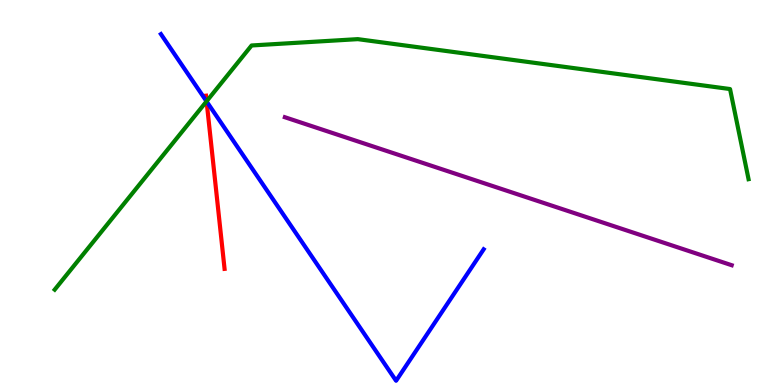[{'lines': ['blue', 'red'], 'intersections': [{'x': 2.67, 'y': 7.37}]}, {'lines': ['green', 'red'], 'intersections': [{'x': 2.67, 'y': 7.37}]}, {'lines': ['purple', 'red'], 'intersections': []}, {'lines': ['blue', 'green'], 'intersections': [{'x': 2.66, 'y': 7.37}]}, {'lines': ['blue', 'purple'], 'intersections': []}, {'lines': ['green', 'purple'], 'intersections': []}]